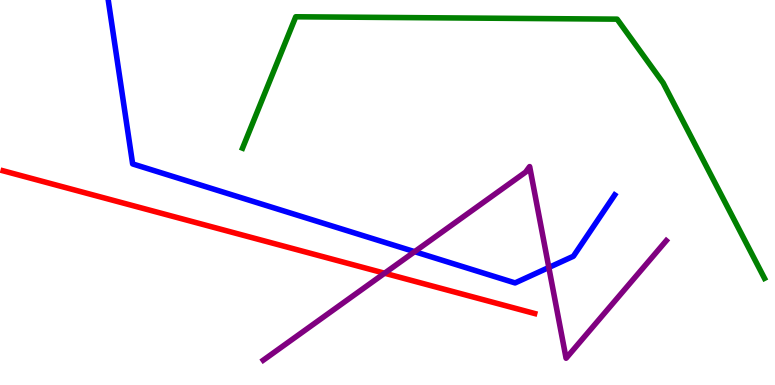[{'lines': ['blue', 'red'], 'intersections': []}, {'lines': ['green', 'red'], 'intersections': []}, {'lines': ['purple', 'red'], 'intersections': [{'x': 4.96, 'y': 2.9}]}, {'lines': ['blue', 'green'], 'intersections': []}, {'lines': ['blue', 'purple'], 'intersections': [{'x': 5.35, 'y': 3.46}, {'x': 7.08, 'y': 3.05}]}, {'lines': ['green', 'purple'], 'intersections': []}]